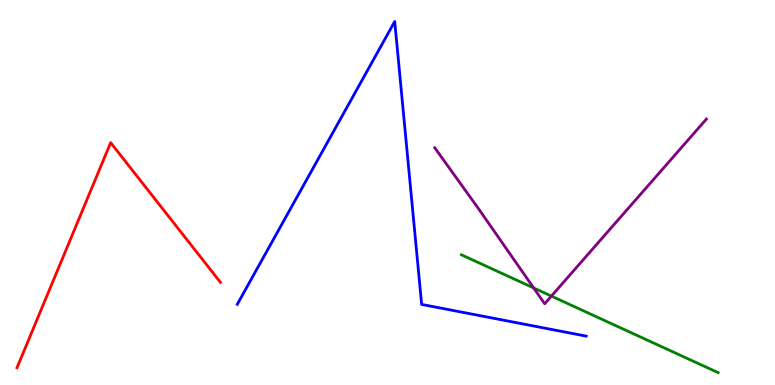[{'lines': ['blue', 'red'], 'intersections': []}, {'lines': ['green', 'red'], 'intersections': []}, {'lines': ['purple', 'red'], 'intersections': []}, {'lines': ['blue', 'green'], 'intersections': []}, {'lines': ['blue', 'purple'], 'intersections': []}, {'lines': ['green', 'purple'], 'intersections': [{'x': 6.89, 'y': 2.52}, {'x': 7.11, 'y': 2.31}]}]